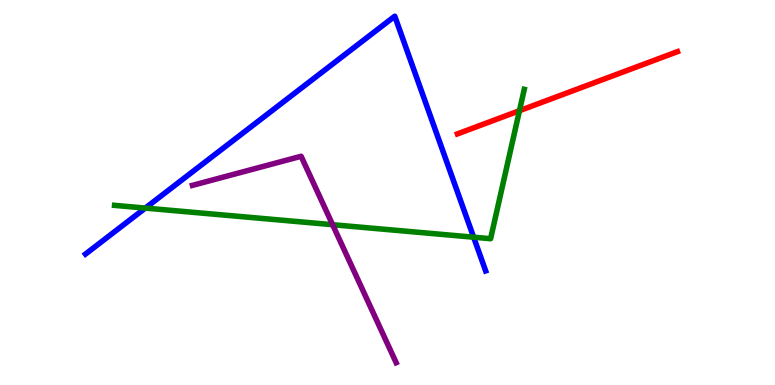[{'lines': ['blue', 'red'], 'intersections': []}, {'lines': ['green', 'red'], 'intersections': [{'x': 6.7, 'y': 7.12}]}, {'lines': ['purple', 'red'], 'intersections': []}, {'lines': ['blue', 'green'], 'intersections': [{'x': 1.87, 'y': 4.6}, {'x': 6.11, 'y': 3.84}]}, {'lines': ['blue', 'purple'], 'intersections': []}, {'lines': ['green', 'purple'], 'intersections': [{'x': 4.29, 'y': 4.16}]}]